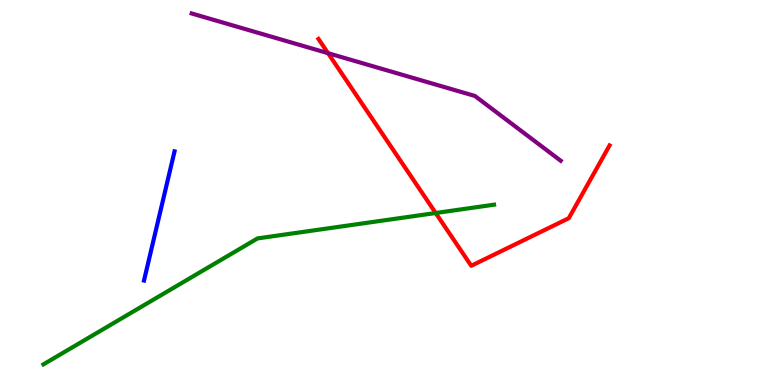[{'lines': ['blue', 'red'], 'intersections': []}, {'lines': ['green', 'red'], 'intersections': [{'x': 5.62, 'y': 4.47}]}, {'lines': ['purple', 'red'], 'intersections': [{'x': 4.23, 'y': 8.62}]}, {'lines': ['blue', 'green'], 'intersections': []}, {'lines': ['blue', 'purple'], 'intersections': []}, {'lines': ['green', 'purple'], 'intersections': []}]